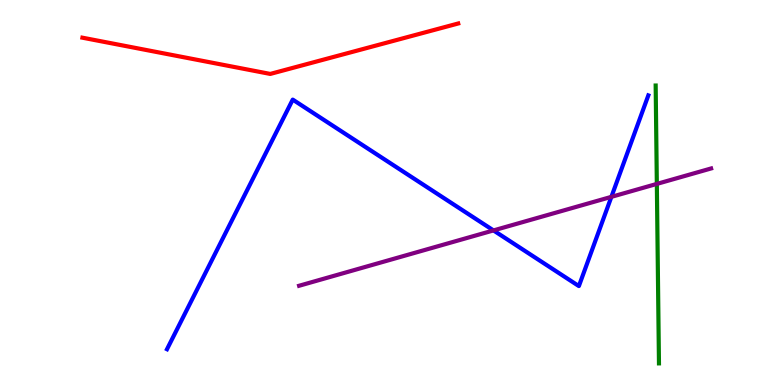[{'lines': ['blue', 'red'], 'intersections': []}, {'lines': ['green', 'red'], 'intersections': []}, {'lines': ['purple', 'red'], 'intersections': []}, {'lines': ['blue', 'green'], 'intersections': []}, {'lines': ['blue', 'purple'], 'intersections': [{'x': 6.37, 'y': 4.02}, {'x': 7.89, 'y': 4.89}]}, {'lines': ['green', 'purple'], 'intersections': [{'x': 8.48, 'y': 5.22}]}]